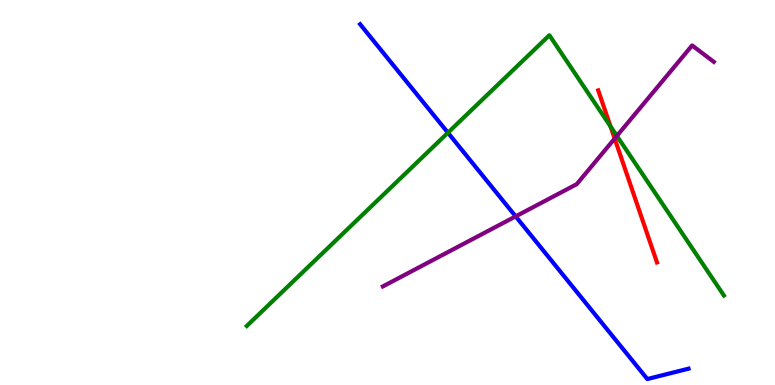[{'lines': ['blue', 'red'], 'intersections': []}, {'lines': ['green', 'red'], 'intersections': [{'x': 7.88, 'y': 6.72}]}, {'lines': ['purple', 'red'], 'intersections': [{'x': 7.93, 'y': 6.4}]}, {'lines': ['blue', 'green'], 'intersections': [{'x': 5.78, 'y': 6.55}]}, {'lines': ['blue', 'purple'], 'intersections': [{'x': 6.65, 'y': 4.38}]}, {'lines': ['green', 'purple'], 'intersections': [{'x': 7.96, 'y': 6.47}]}]